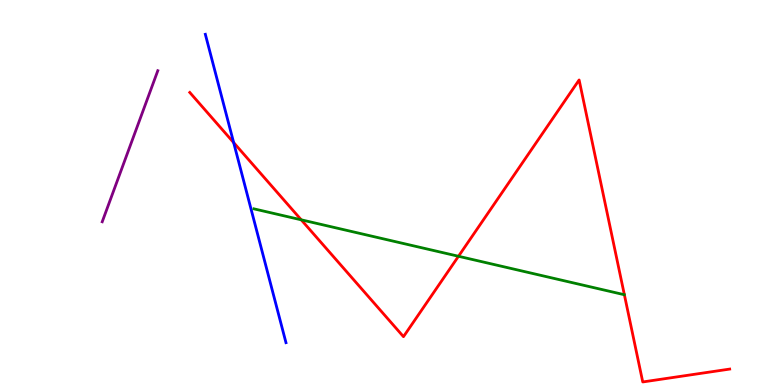[{'lines': ['blue', 'red'], 'intersections': [{'x': 3.01, 'y': 6.3}]}, {'lines': ['green', 'red'], 'intersections': [{'x': 3.89, 'y': 4.29}, {'x': 5.92, 'y': 3.34}]}, {'lines': ['purple', 'red'], 'intersections': []}, {'lines': ['blue', 'green'], 'intersections': []}, {'lines': ['blue', 'purple'], 'intersections': []}, {'lines': ['green', 'purple'], 'intersections': []}]